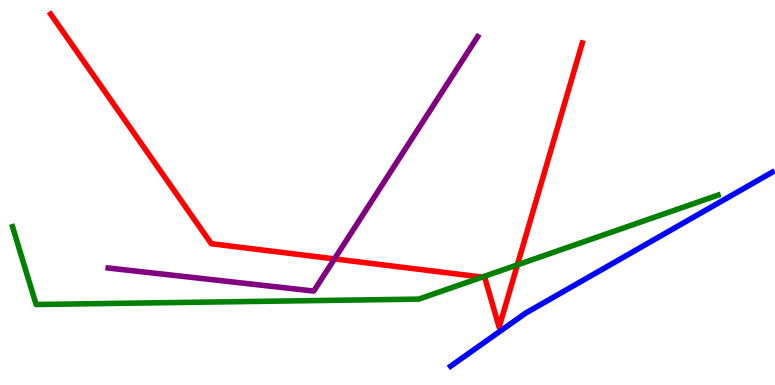[{'lines': ['blue', 'red'], 'intersections': []}, {'lines': ['green', 'red'], 'intersections': [{'x': 6.22, 'y': 2.8}, {'x': 6.68, 'y': 3.12}]}, {'lines': ['purple', 'red'], 'intersections': [{'x': 4.32, 'y': 3.28}]}, {'lines': ['blue', 'green'], 'intersections': []}, {'lines': ['blue', 'purple'], 'intersections': []}, {'lines': ['green', 'purple'], 'intersections': []}]